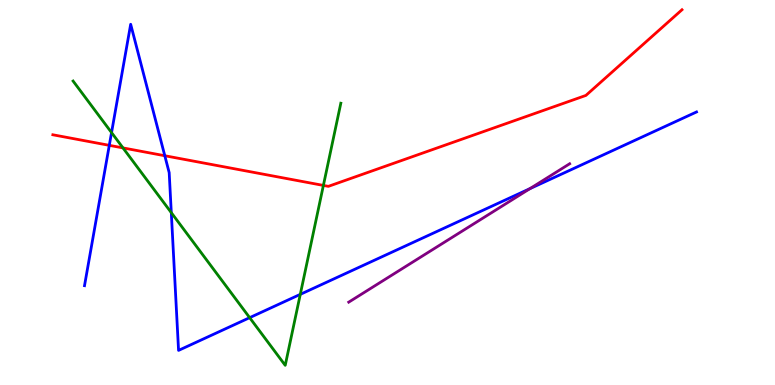[{'lines': ['blue', 'red'], 'intersections': [{'x': 1.41, 'y': 6.22}, {'x': 2.13, 'y': 5.95}]}, {'lines': ['green', 'red'], 'intersections': [{'x': 1.59, 'y': 6.16}, {'x': 4.17, 'y': 5.18}]}, {'lines': ['purple', 'red'], 'intersections': []}, {'lines': ['blue', 'green'], 'intersections': [{'x': 1.44, 'y': 6.56}, {'x': 2.21, 'y': 4.48}, {'x': 3.22, 'y': 1.75}, {'x': 3.87, 'y': 2.35}]}, {'lines': ['blue', 'purple'], 'intersections': [{'x': 6.84, 'y': 5.1}]}, {'lines': ['green', 'purple'], 'intersections': []}]